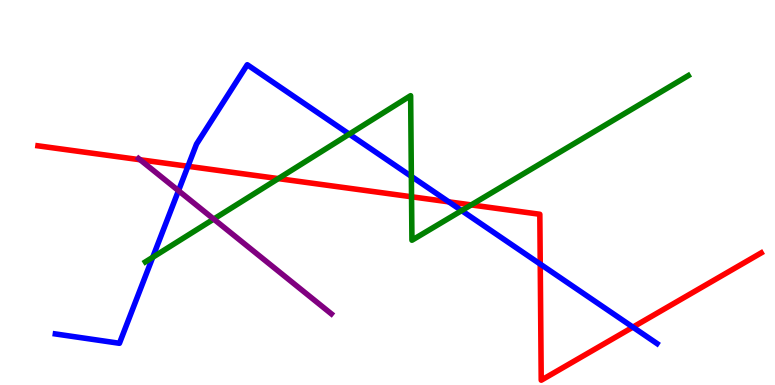[{'lines': ['blue', 'red'], 'intersections': [{'x': 2.43, 'y': 5.68}, {'x': 5.79, 'y': 4.76}, {'x': 6.97, 'y': 3.14}, {'x': 8.17, 'y': 1.5}]}, {'lines': ['green', 'red'], 'intersections': [{'x': 3.59, 'y': 5.36}, {'x': 5.31, 'y': 4.89}, {'x': 6.08, 'y': 4.68}]}, {'lines': ['purple', 'red'], 'intersections': [{'x': 1.81, 'y': 5.85}]}, {'lines': ['blue', 'green'], 'intersections': [{'x': 1.97, 'y': 3.32}, {'x': 4.51, 'y': 6.52}, {'x': 5.31, 'y': 5.42}, {'x': 5.96, 'y': 4.53}]}, {'lines': ['blue', 'purple'], 'intersections': [{'x': 2.3, 'y': 5.05}]}, {'lines': ['green', 'purple'], 'intersections': [{'x': 2.76, 'y': 4.31}]}]